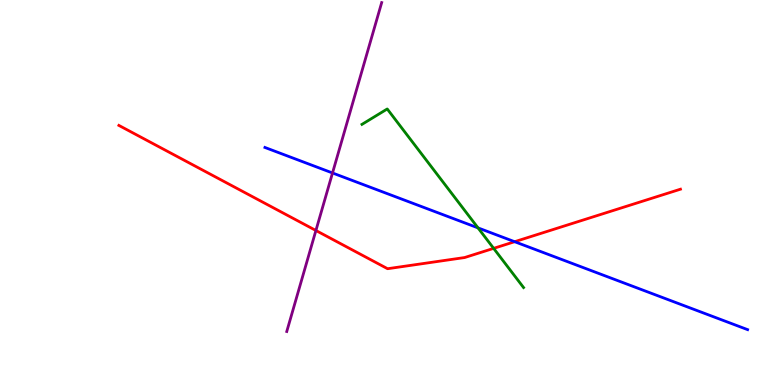[{'lines': ['blue', 'red'], 'intersections': [{'x': 6.64, 'y': 3.72}]}, {'lines': ['green', 'red'], 'intersections': [{'x': 6.37, 'y': 3.55}]}, {'lines': ['purple', 'red'], 'intersections': [{'x': 4.08, 'y': 4.01}]}, {'lines': ['blue', 'green'], 'intersections': [{'x': 6.17, 'y': 4.08}]}, {'lines': ['blue', 'purple'], 'intersections': [{'x': 4.29, 'y': 5.51}]}, {'lines': ['green', 'purple'], 'intersections': []}]